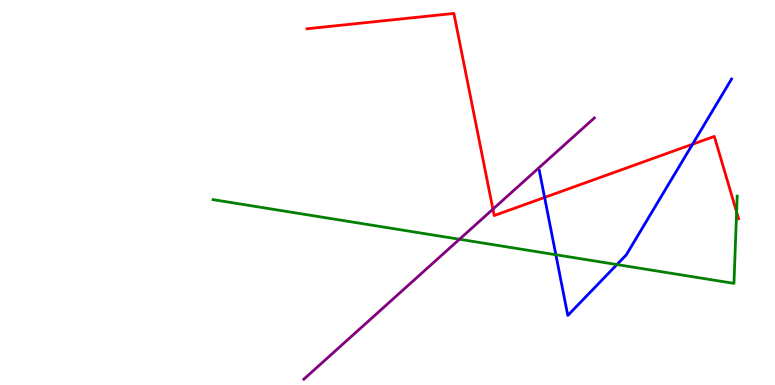[{'lines': ['blue', 'red'], 'intersections': [{'x': 7.03, 'y': 4.87}, {'x': 8.94, 'y': 6.25}]}, {'lines': ['green', 'red'], 'intersections': [{'x': 9.5, 'y': 4.5}]}, {'lines': ['purple', 'red'], 'intersections': [{'x': 6.36, 'y': 4.57}]}, {'lines': ['blue', 'green'], 'intersections': [{'x': 7.17, 'y': 3.38}, {'x': 7.96, 'y': 3.13}]}, {'lines': ['blue', 'purple'], 'intersections': []}, {'lines': ['green', 'purple'], 'intersections': [{'x': 5.93, 'y': 3.79}]}]